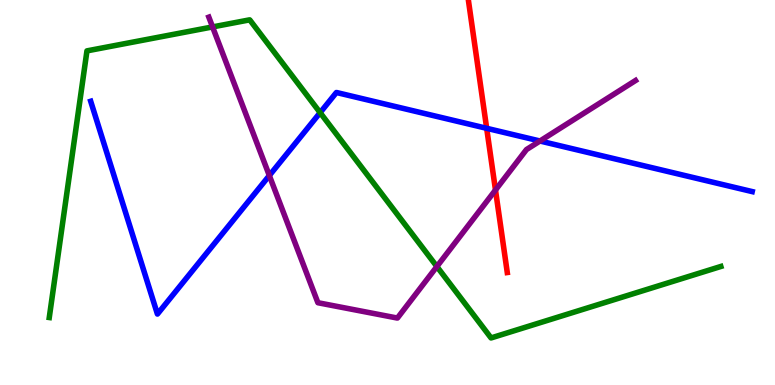[{'lines': ['blue', 'red'], 'intersections': [{'x': 6.28, 'y': 6.67}]}, {'lines': ['green', 'red'], 'intersections': []}, {'lines': ['purple', 'red'], 'intersections': [{'x': 6.39, 'y': 5.06}]}, {'lines': ['blue', 'green'], 'intersections': [{'x': 4.13, 'y': 7.07}]}, {'lines': ['blue', 'purple'], 'intersections': [{'x': 3.48, 'y': 5.44}, {'x': 6.97, 'y': 6.34}]}, {'lines': ['green', 'purple'], 'intersections': [{'x': 2.74, 'y': 9.3}, {'x': 5.64, 'y': 3.08}]}]